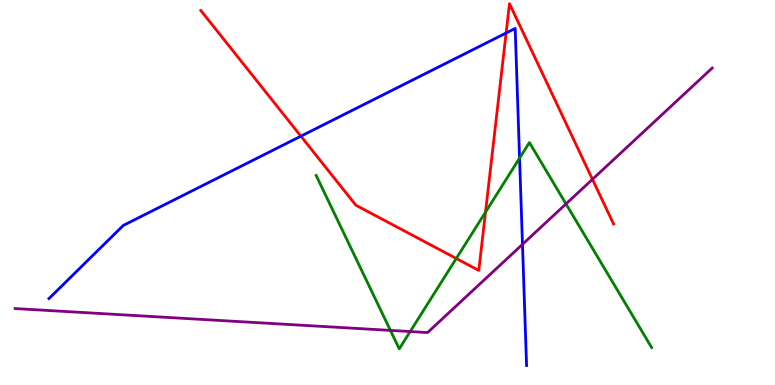[{'lines': ['blue', 'red'], 'intersections': [{'x': 3.88, 'y': 6.46}, {'x': 6.53, 'y': 9.14}]}, {'lines': ['green', 'red'], 'intersections': [{'x': 5.89, 'y': 3.29}, {'x': 6.26, 'y': 4.49}]}, {'lines': ['purple', 'red'], 'intersections': [{'x': 7.64, 'y': 5.34}]}, {'lines': ['blue', 'green'], 'intersections': [{'x': 6.7, 'y': 5.89}]}, {'lines': ['blue', 'purple'], 'intersections': [{'x': 6.74, 'y': 3.65}]}, {'lines': ['green', 'purple'], 'intersections': [{'x': 5.04, 'y': 1.42}, {'x': 5.29, 'y': 1.39}, {'x': 7.3, 'y': 4.7}]}]